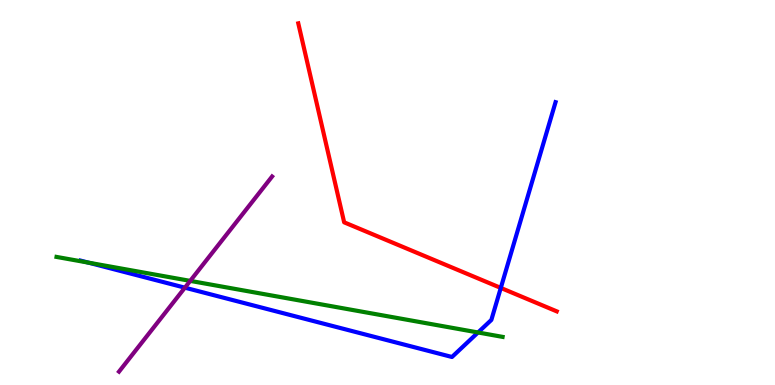[{'lines': ['blue', 'red'], 'intersections': [{'x': 6.46, 'y': 2.52}]}, {'lines': ['green', 'red'], 'intersections': []}, {'lines': ['purple', 'red'], 'intersections': []}, {'lines': ['blue', 'green'], 'intersections': [{'x': 1.14, 'y': 3.18}, {'x': 6.17, 'y': 1.36}]}, {'lines': ['blue', 'purple'], 'intersections': [{'x': 2.39, 'y': 2.53}]}, {'lines': ['green', 'purple'], 'intersections': [{'x': 2.45, 'y': 2.7}]}]